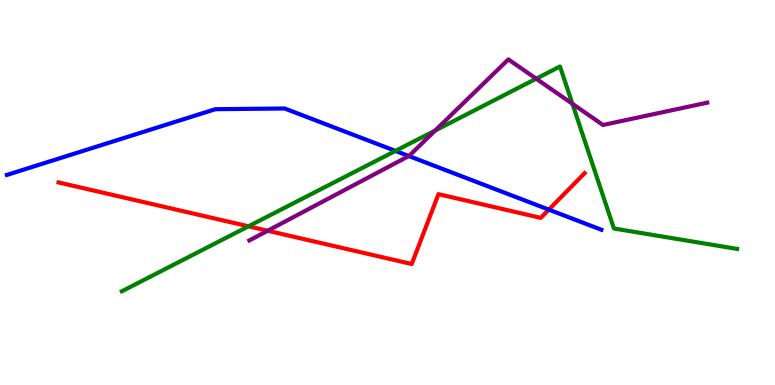[{'lines': ['blue', 'red'], 'intersections': [{'x': 7.08, 'y': 4.55}]}, {'lines': ['green', 'red'], 'intersections': [{'x': 3.21, 'y': 4.12}]}, {'lines': ['purple', 'red'], 'intersections': [{'x': 3.45, 'y': 4.01}]}, {'lines': ['blue', 'green'], 'intersections': [{'x': 5.1, 'y': 6.08}]}, {'lines': ['blue', 'purple'], 'intersections': [{'x': 5.28, 'y': 5.95}]}, {'lines': ['green', 'purple'], 'intersections': [{'x': 5.61, 'y': 6.61}, {'x': 6.92, 'y': 7.96}, {'x': 7.39, 'y': 7.3}]}]